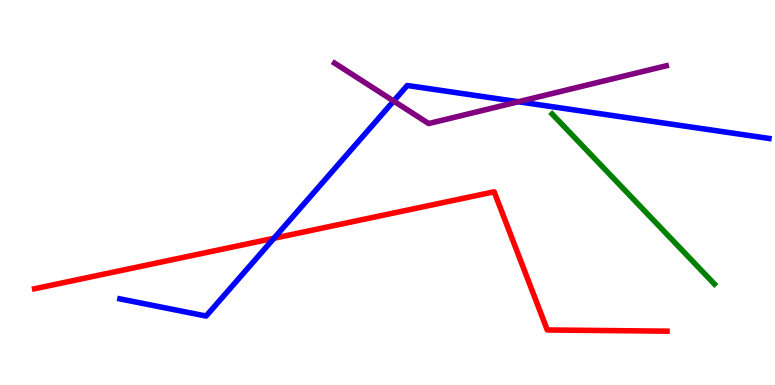[{'lines': ['blue', 'red'], 'intersections': [{'x': 3.53, 'y': 3.81}]}, {'lines': ['green', 'red'], 'intersections': []}, {'lines': ['purple', 'red'], 'intersections': []}, {'lines': ['blue', 'green'], 'intersections': []}, {'lines': ['blue', 'purple'], 'intersections': [{'x': 5.08, 'y': 7.38}, {'x': 6.69, 'y': 7.36}]}, {'lines': ['green', 'purple'], 'intersections': []}]